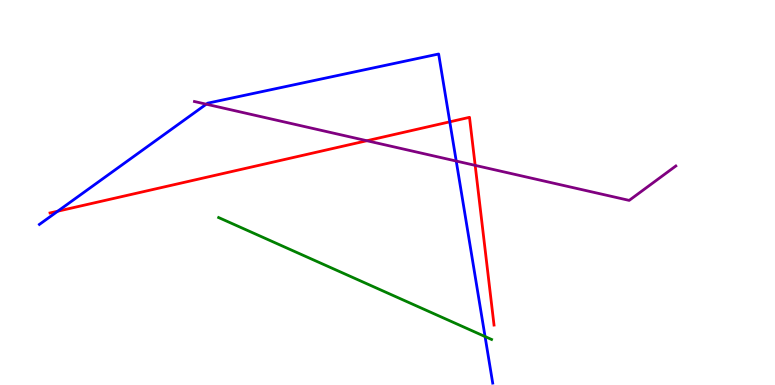[{'lines': ['blue', 'red'], 'intersections': [{'x': 0.745, 'y': 4.51}, {'x': 5.8, 'y': 6.84}]}, {'lines': ['green', 'red'], 'intersections': []}, {'lines': ['purple', 'red'], 'intersections': [{'x': 4.73, 'y': 6.34}, {'x': 6.13, 'y': 5.7}]}, {'lines': ['blue', 'green'], 'intersections': [{'x': 6.26, 'y': 1.26}]}, {'lines': ['blue', 'purple'], 'intersections': [{'x': 2.66, 'y': 7.29}, {'x': 5.89, 'y': 5.82}]}, {'lines': ['green', 'purple'], 'intersections': []}]